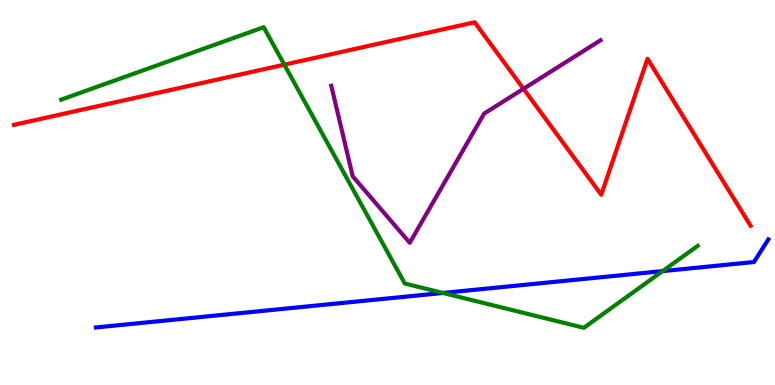[{'lines': ['blue', 'red'], 'intersections': []}, {'lines': ['green', 'red'], 'intersections': [{'x': 3.67, 'y': 8.32}]}, {'lines': ['purple', 'red'], 'intersections': [{'x': 6.75, 'y': 7.69}]}, {'lines': ['blue', 'green'], 'intersections': [{'x': 5.72, 'y': 2.39}, {'x': 8.55, 'y': 2.96}]}, {'lines': ['blue', 'purple'], 'intersections': []}, {'lines': ['green', 'purple'], 'intersections': []}]